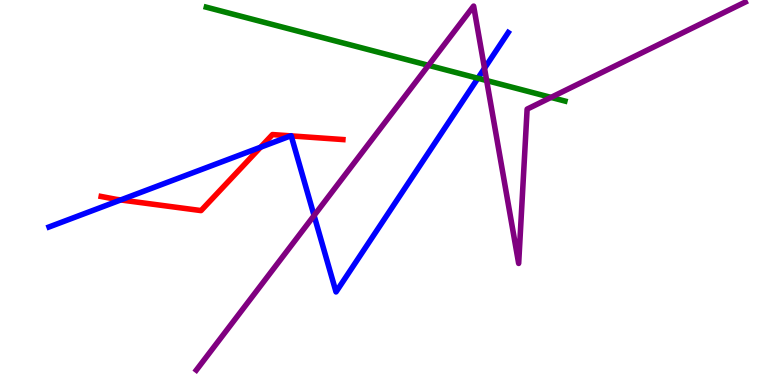[{'lines': ['blue', 'red'], 'intersections': [{'x': 1.56, 'y': 4.81}, {'x': 3.36, 'y': 6.18}, {'x': 3.75, 'y': 6.47}, {'x': 3.76, 'y': 6.47}]}, {'lines': ['green', 'red'], 'intersections': []}, {'lines': ['purple', 'red'], 'intersections': []}, {'lines': ['blue', 'green'], 'intersections': [{'x': 6.17, 'y': 7.97}]}, {'lines': ['blue', 'purple'], 'intersections': [{'x': 4.05, 'y': 4.4}, {'x': 6.25, 'y': 8.23}]}, {'lines': ['green', 'purple'], 'intersections': [{'x': 5.53, 'y': 8.3}, {'x': 6.28, 'y': 7.91}, {'x': 7.11, 'y': 7.47}]}]